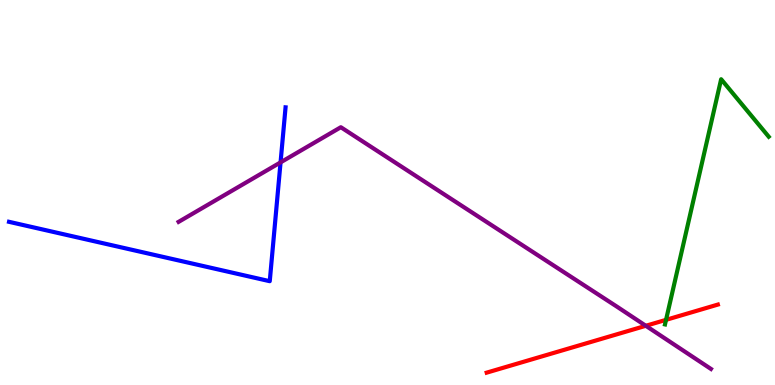[{'lines': ['blue', 'red'], 'intersections': []}, {'lines': ['green', 'red'], 'intersections': [{'x': 8.59, 'y': 1.69}]}, {'lines': ['purple', 'red'], 'intersections': [{'x': 8.33, 'y': 1.54}]}, {'lines': ['blue', 'green'], 'intersections': []}, {'lines': ['blue', 'purple'], 'intersections': [{'x': 3.62, 'y': 5.78}]}, {'lines': ['green', 'purple'], 'intersections': []}]